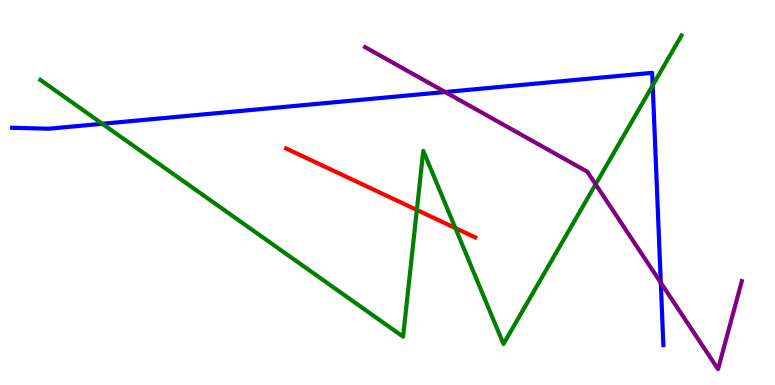[{'lines': ['blue', 'red'], 'intersections': []}, {'lines': ['green', 'red'], 'intersections': [{'x': 5.38, 'y': 4.55}, {'x': 5.88, 'y': 4.08}]}, {'lines': ['purple', 'red'], 'intersections': []}, {'lines': ['blue', 'green'], 'intersections': [{'x': 1.32, 'y': 6.79}, {'x': 8.42, 'y': 7.78}]}, {'lines': ['blue', 'purple'], 'intersections': [{'x': 5.74, 'y': 7.61}, {'x': 8.53, 'y': 2.66}]}, {'lines': ['green', 'purple'], 'intersections': [{'x': 7.69, 'y': 5.21}]}]